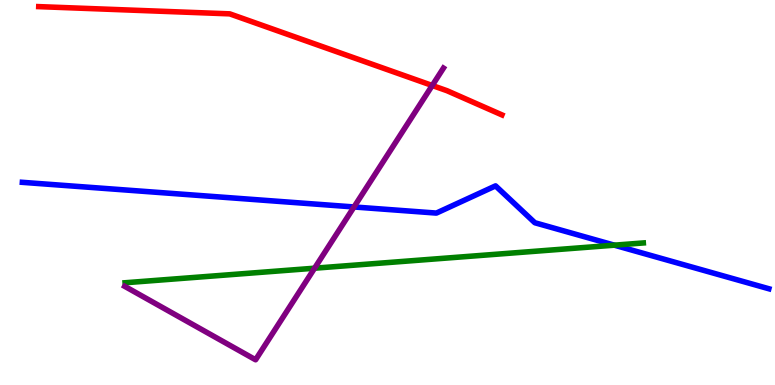[{'lines': ['blue', 'red'], 'intersections': []}, {'lines': ['green', 'red'], 'intersections': []}, {'lines': ['purple', 'red'], 'intersections': [{'x': 5.58, 'y': 7.78}]}, {'lines': ['blue', 'green'], 'intersections': [{'x': 7.93, 'y': 3.63}]}, {'lines': ['blue', 'purple'], 'intersections': [{'x': 4.57, 'y': 4.62}]}, {'lines': ['green', 'purple'], 'intersections': [{'x': 4.06, 'y': 3.03}]}]